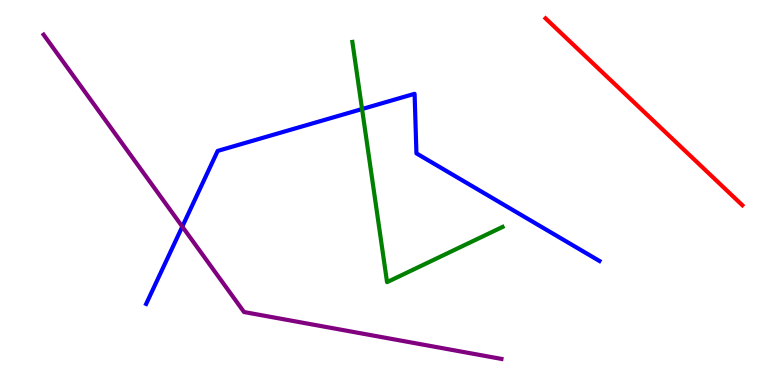[{'lines': ['blue', 'red'], 'intersections': []}, {'lines': ['green', 'red'], 'intersections': []}, {'lines': ['purple', 'red'], 'intersections': []}, {'lines': ['blue', 'green'], 'intersections': [{'x': 4.67, 'y': 7.17}]}, {'lines': ['blue', 'purple'], 'intersections': [{'x': 2.35, 'y': 4.11}]}, {'lines': ['green', 'purple'], 'intersections': []}]